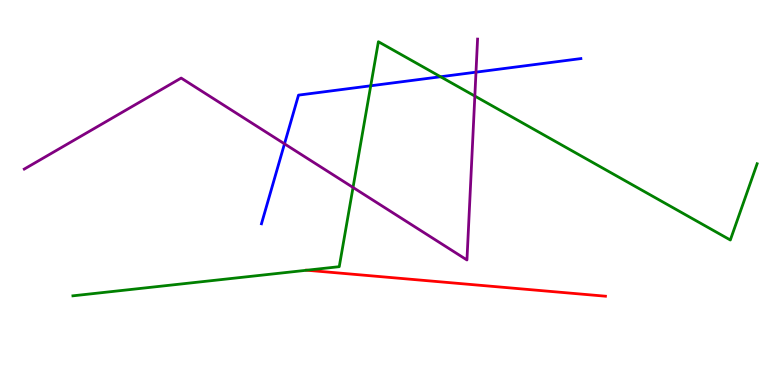[{'lines': ['blue', 'red'], 'intersections': []}, {'lines': ['green', 'red'], 'intersections': [{'x': 3.96, 'y': 2.98}]}, {'lines': ['purple', 'red'], 'intersections': []}, {'lines': ['blue', 'green'], 'intersections': [{'x': 4.78, 'y': 7.77}, {'x': 5.68, 'y': 8.01}]}, {'lines': ['blue', 'purple'], 'intersections': [{'x': 3.67, 'y': 6.26}, {'x': 6.14, 'y': 8.13}]}, {'lines': ['green', 'purple'], 'intersections': [{'x': 4.56, 'y': 5.13}, {'x': 6.13, 'y': 7.51}]}]